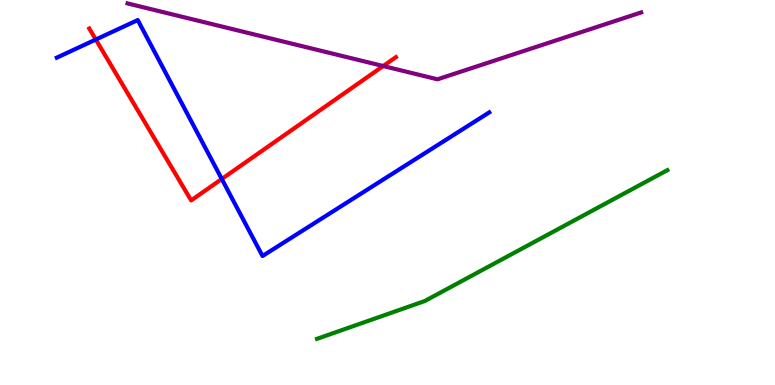[{'lines': ['blue', 'red'], 'intersections': [{'x': 1.24, 'y': 8.97}, {'x': 2.86, 'y': 5.35}]}, {'lines': ['green', 'red'], 'intersections': []}, {'lines': ['purple', 'red'], 'intersections': [{'x': 4.94, 'y': 8.28}]}, {'lines': ['blue', 'green'], 'intersections': []}, {'lines': ['blue', 'purple'], 'intersections': []}, {'lines': ['green', 'purple'], 'intersections': []}]